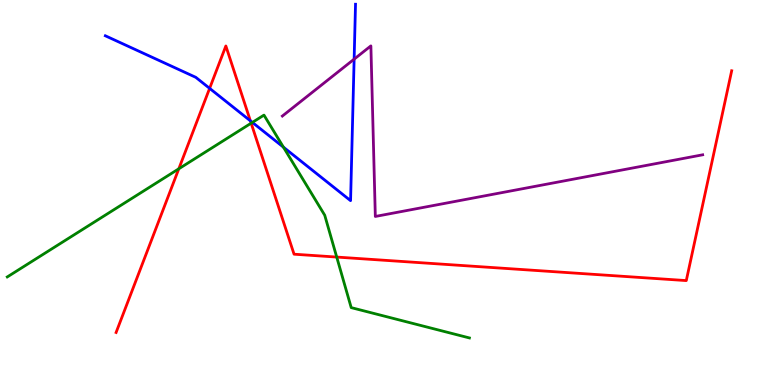[{'lines': ['blue', 'red'], 'intersections': [{'x': 2.7, 'y': 7.71}, {'x': 3.23, 'y': 6.86}]}, {'lines': ['green', 'red'], 'intersections': [{'x': 2.31, 'y': 5.62}, {'x': 3.24, 'y': 6.8}, {'x': 4.34, 'y': 3.32}]}, {'lines': ['purple', 'red'], 'intersections': []}, {'lines': ['blue', 'green'], 'intersections': [{'x': 3.26, 'y': 6.82}, {'x': 3.66, 'y': 6.18}]}, {'lines': ['blue', 'purple'], 'intersections': [{'x': 4.57, 'y': 8.46}]}, {'lines': ['green', 'purple'], 'intersections': []}]